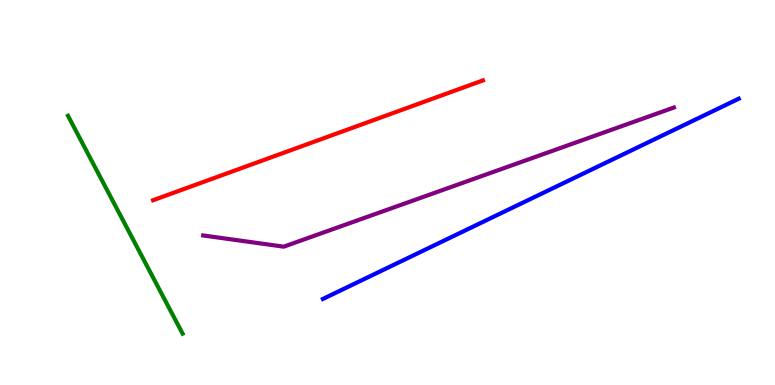[{'lines': ['blue', 'red'], 'intersections': []}, {'lines': ['green', 'red'], 'intersections': []}, {'lines': ['purple', 'red'], 'intersections': []}, {'lines': ['blue', 'green'], 'intersections': []}, {'lines': ['blue', 'purple'], 'intersections': []}, {'lines': ['green', 'purple'], 'intersections': []}]